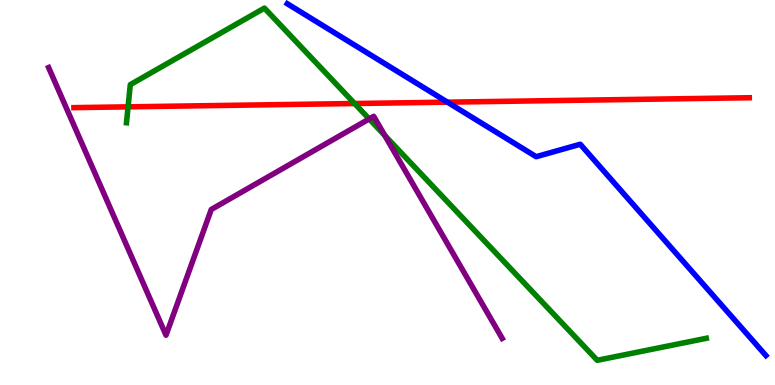[{'lines': ['blue', 'red'], 'intersections': [{'x': 5.77, 'y': 7.35}]}, {'lines': ['green', 'red'], 'intersections': [{'x': 1.65, 'y': 7.22}, {'x': 4.58, 'y': 7.31}]}, {'lines': ['purple', 'red'], 'intersections': []}, {'lines': ['blue', 'green'], 'intersections': []}, {'lines': ['blue', 'purple'], 'intersections': []}, {'lines': ['green', 'purple'], 'intersections': [{'x': 4.76, 'y': 6.91}, {'x': 4.96, 'y': 6.48}]}]